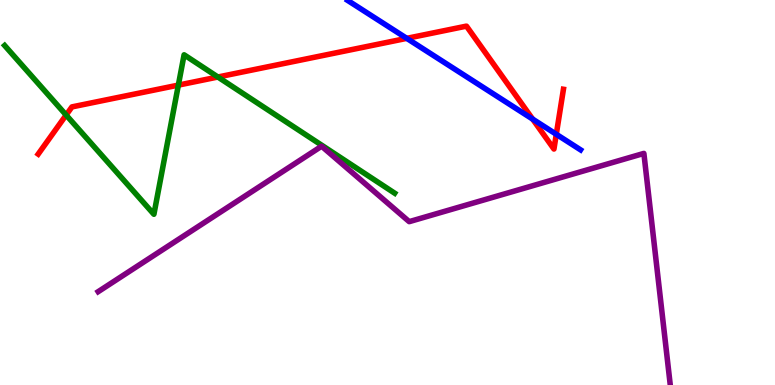[{'lines': ['blue', 'red'], 'intersections': [{'x': 5.25, 'y': 9.0}, {'x': 6.87, 'y': 6.91}, {'x': 7.18, 'y': 6.51}]}, {'lines': ['green', 'red'], 'intersections': [{'x': 0.853, 'y': 7.01}, {'x': 2.3, 'y': 7.79}, {'x': 2.81, 'y': 8.0}]}, {'lines': ['purple', 'red'], 'intersections': []}, {'lines': ['blue', 'green'], 'intersections': []}, {'lines': ['blue', 'purple'], 'intersections': []}, {'lines': ['green', 'purple'], 'intersections': []}]